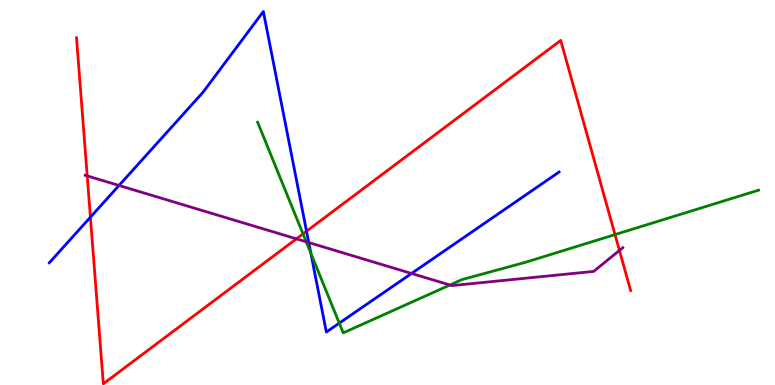[{'lines': ['blue', 'red'], 'intersections': [{'x': 1.17, 'y': 4.36}, {'x': 3.96, 'y': 3.99}]}, {'lines': ['green', 'red'], 'intersections': [{'x': 3.91, 'y': 3.92}, {'x': 7.94, 'y': 3.91}]}, {'lines': ['purple', 'red'], 'intersections': [{'x': 1.13, 'y': 5.43}, {'x': 3.82, 'y': 3.8}, {'x': 7.99, 'y': 3.5}]}, {'lines': ['blue', 'green'], 'intersections': [{'x': 4.01, 'y': 3.42}, {'x': 4.38, 'y': 1.61}]}, {'lines': ['blue', 'purple'], 'intersections': [{'x': 1.54, 'y': 5.18}, {'x': 3.98, 'y': 3.7}, {'x': 5.31, 'y': 2.9}]}, {'lines': ['green', 'purple'], 'intersections': [{'x': 3.95, 'y': 3.72}, {'x': 5.81, 'y': 2.6}]}]